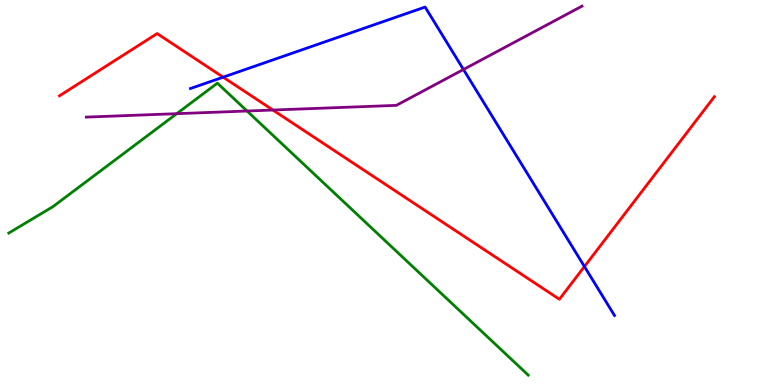[{'lines': ['blue', 'red'], 'intersections': [{'x': 2.88, 'y': 8.0}, {'x': 7.54, 'y': 3.08}]}, {'lines': ['green', 'red'], 'intersections': []}, {'lines': ['purple', 'red'], 'intersections': [{'x': 3.52, 'y': 7.14}]}, {'lines': ['blue', 'green'], 'intersections': []}, {'lines': ['blue', 'purple'], 'intersections': [{'x': 5.98, 'y': 8.2}]}, {'lines': ['green', 'purple'], 'intersections': [{'x': 2.28, 'y': 7.05}, {'x': 3.19, 'y': 7.12}]}]